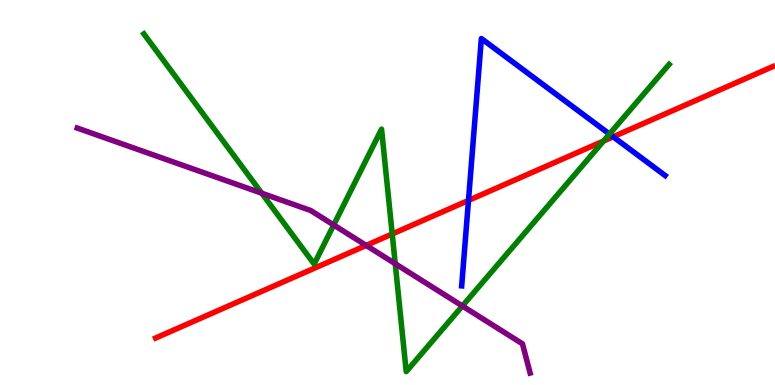[{'lines': ['blue', 'red'], 'intersections': [{'x': 6.04, 'y': 4.79}, {'x': 7.91, 'y': 6.45}]}, {'lines': ['green', 'red'], 'intersections': [{'x': 5.06, 'y': 3.92}, {'x': 7.79, 'y': 6.34}]}, {'lines': ['purple', 'red'], 'intersections': [{'x': 4.72, 'y': 3.63}]}, {'lines': ['blue', 'green'], 'intersections': [{'x': 7.86, 'y': 6.52}]}, {'lines': ['blue', 'purple'], 'intersections': []}, {'lines': ['green', 'purple'], 'intersections': [{'x': 3.38, 'y': 4.98}, {'x': 4.31, 'y': 4.16}, {'x': 5.1, 'y': 3.15}, {'x': 5.97, 'y': 2.05}]}]